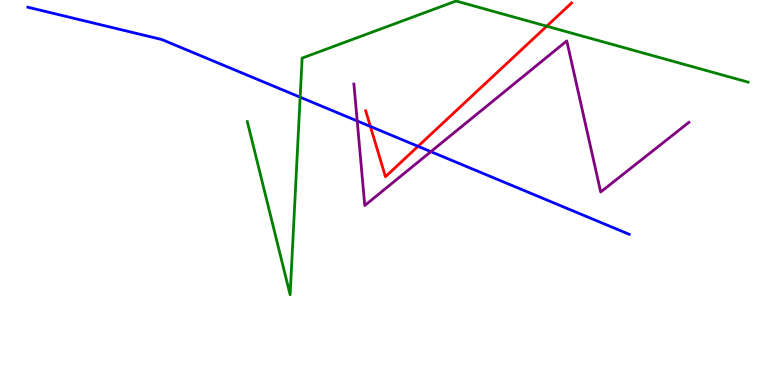[{'lines': ['blue', 'red'], 'intersections': [{'x': 4.78, 'y': 6.72}, {'x': 5.39, 'y': 6.2}]}, {'lines': ['green', 'red'], 'intersections': [{'x': 7.05, 'y': 9.32}]}, {'lines': ['purple', 'red'], 'intersections': []}, {'lines': ['blue', 'green'], 'intersections': [{'x': 3.87, 'y': 7.48}]}, {'lines': ['blue', 'purple'], 'intersections': [{'x': 4.61, 'y': 6.86}, {'x': 5.56, 'y': 6.06}]}, {'lines': ['green', 'purple'], 'intersections': []}]